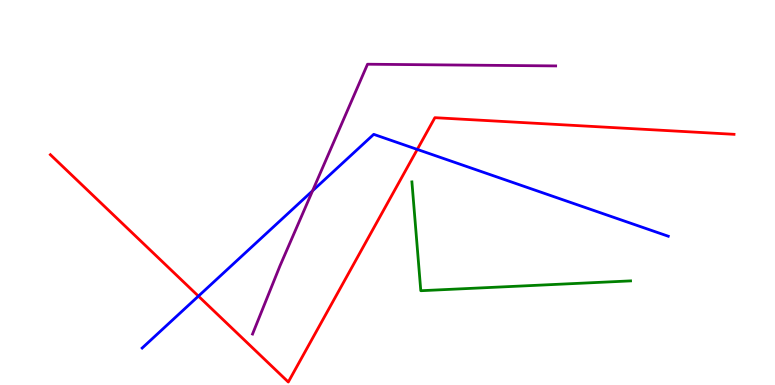[{'lines': ['blue', 'red'], 'intersections': [{'x': 2.56, 'y': 2.31}, {'x': 5.38, 'y': 6.12}]}, {'lines': ['green', 'red'], 'intersections': []}, {'lines': ['purple', 'red'], 'intersections': []}, {'lines': ['blue', 'green'], 'intersections': []}, {'lines': ['blue', 'purple'], 'intersections': [{'x': 4.03, 'y': 5.04}]}, {'lines': ['green', 'purple'], 'intersections': []}]